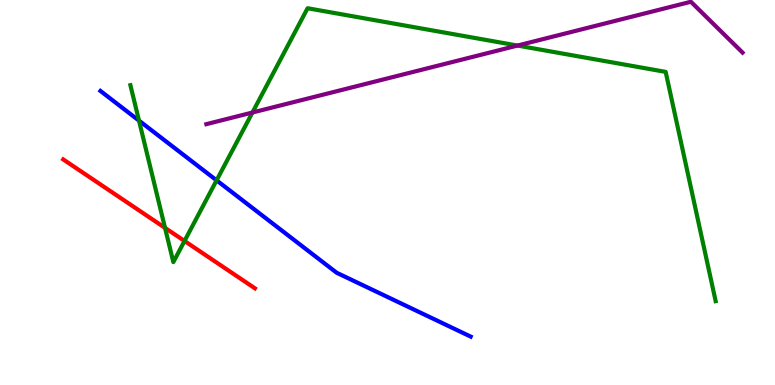[{'lines': ['blue', 'red'], 'intersections': []}, {'lines': ['green', 'red'], 'intersections': [{'x': 2.13, 'y': 4.08}, {'x': 2.38, 'y': 3.74}]}, {'lines': ['purple', 'red'], 'intersections': []}, {'lines': ['blue', 'green'], 'intersections': [{'x': 1.79, 'y': 6.87}, {'x': 2.79, 'y': 5.32}]}, {'lines': ['blue', 'purple'], 'intersections': []}, {'lines': ['green', 'purple'], 'intersections': [{'x': 3.26, 'y': 7.08}, {'x': 6.68, 'y': 8.82}]}]